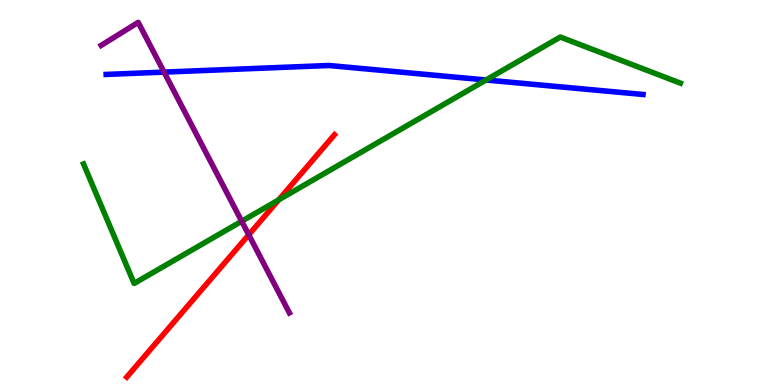[{'lines': ['blue', 'red'], 'intersections': []}, {'lines': ['green', 'red'], 'intersections': [{'x': 3.6, 'y': 4.81}]}, {'lines': ['purple', 'red'], 'intersections': [{'x': 3.21, 'y': 3.9}]}, {'lines': ['blue', 'green'], 'intersections': [{'x': 6.27, 'y': 7.92}]}, {'lines': ['blue', 'purple'], 'intersections': [{'x': 2.12, 'y': 8.13}]}, {'lines': ['green', 'purple'], 'intersections': [{'x': 3.12, 'y': 4.25}]}]